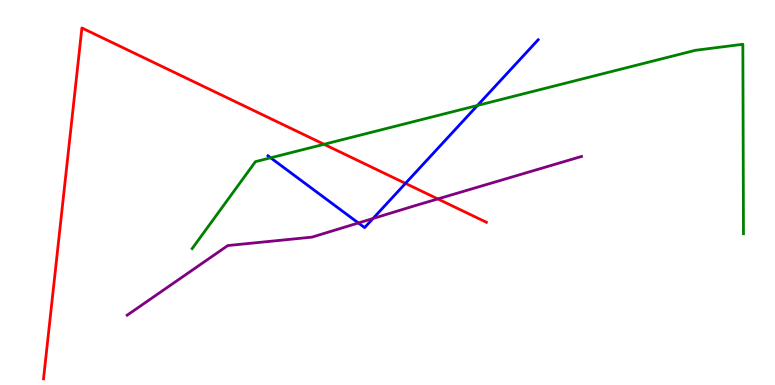[{'lines': ['blue', 'red'], 'intersections': [{'x': 5.23, 'y': 5.24}]}, {'lines': ['green', 'red'], 'intersections': [{'x': 4.18, 'y': 6.25}]}, {'lines': ['purple', 'red'], 'intersections': [{'x': 5.65, 'y': 4.83}]}, {'lines': ['blue', 'green'], 'intersections': [{'x': 3.49, 'y': 5.9}, {'x': 6.16, 'y': 7.26}]}, {'lines': ['blue', 'purple'], 'intersections': [{'x': 4.62, 'y': 4.21}, {'x': 4.81, 'y': 4.32}]}, {'lines': ['green', 'purple'], 'intersections': []}]